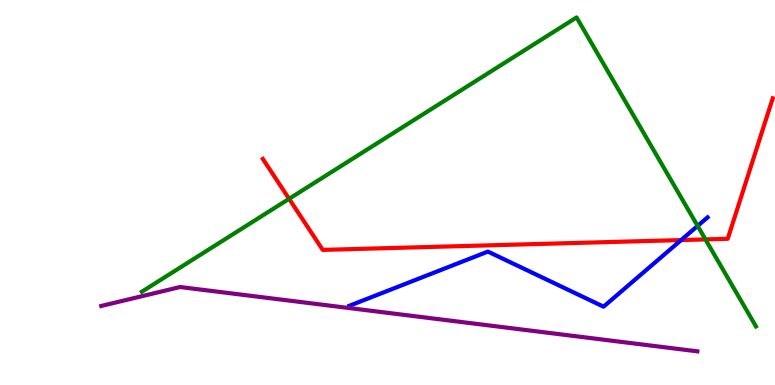[{'lines': ['blue', 'red'], 'intersections': [{'x': 8.79, 'y': 3.76}]}, {'lines': ['green', 'red'], 'intersections': [{'x': 3.73, 'y': 4.84}, {'x': 9.1, 'y': 3.78}]}, {'lines': ['purple', 'red'], 'intersections': []}, {'lines': ['blue', 'green'], 'intersections': [{'x': 9.0, 'y': 4.13}]}, {'lines': ['blue', 'purple'], 'intersections': []}, {'lines': ['green', 'purple'], 'intersections': []}]